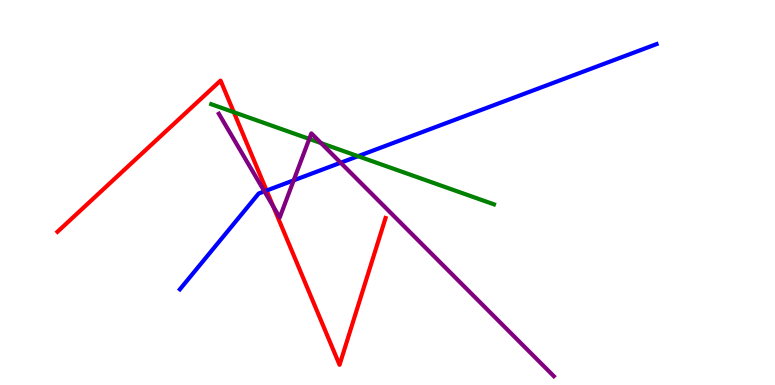[{'lines': ['blue', 'red'], 'intersections': [{'x': 3.44, 'y': 5.05}]}, {'lines': ['green', 'red'], 'intersections': [{'x': 3.02, 'y': 7.09}]}, {'lines': ['purple', 'red'], 'intersections': [{'x': 3.53, 'y': 4.63}]}, {'lines': ['blue', 'green'], 'intersections': [{'x': 4.62, 'y': 5.94}]}, {'lines': ['blue', 'purple'], 'intersections': [{'x': 3.41, 'y': 5.03}, {'x': 3.79, 'y': 5.32}, {'x': 4.4, 'y': 5.77}]}, {'lines': ['green', 'purple'], 'intersections': [{'x': 3.99, 'y': 6.39}, {'x': 4.14, 'y': 6.28}]}]